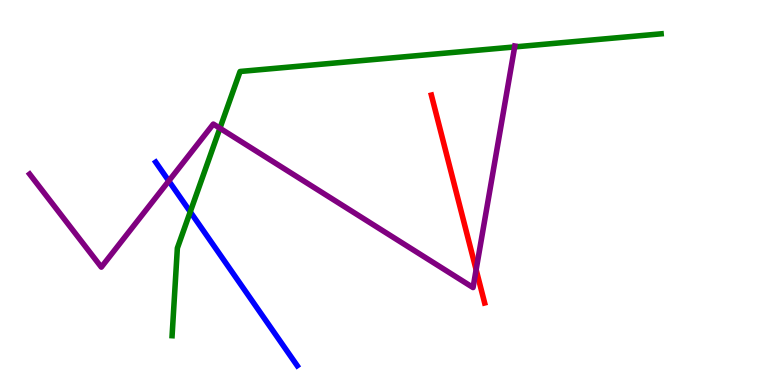[{'lines': ['blue', 'red'], 'intersections': []}, {'lines': ['green', 'red'], 'intersections': []}, {'lines': ['purple', 'red'], 'intersections': [{'x': 6.14, 'y': 2.99}]}, {'lines': ['blue', 'green'], 'intersections': [{'x': 2.45, 'y': 4.5}]}, {'lines': ['blue', 'purple'], 'intersections': [{'x': 2.18, 'y': 5.3}]}, {'lines': ['green', 'purple'], 'intersections': [{'x': 2.84, 'y': 6.67}, {'x': 6.64, 'y': 8.78}]}]